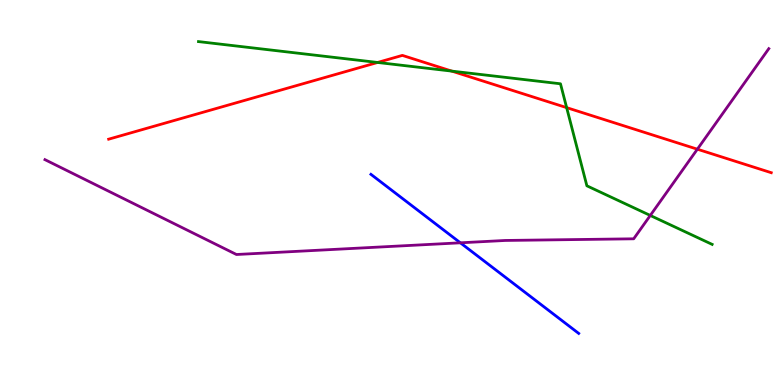[{'lines': ['blue', 'red'], 'intersections': []}, {'lines': ['green', 'red'], 'intersections': [{'x': 4.87, 'y': 8.38}, {'x': 5.83, 'y': 8.15}, {'x': 7.31, 'y': 7.2}]}, {'lines': ['purple', 'red'], 'intersections': [{'x': 9.0, 'y': 6.12}]}, {'lines': ['blue', 'green'], 'intersections': []}, {'lines': ['blue', 'purple'], 'intersections': [{'x': 5.94, 'y': 3.69}]}, {'lines': ['green', 'purple'], 'intersections': [{'x': 8.39, 'y': 4.4}]}]